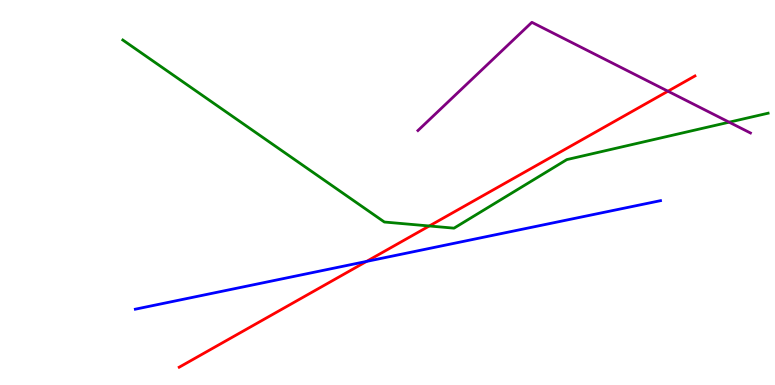[{'lines': ['blue', 'red'], 'intersections': [{'x': 4.73, 'y': 3.21}]}, {'lines': ['green', 'red'], 'intersections': [{'x': 5.54, 'y': 4.13}]}, {'lines': ['purple', 'red'], 'intersections': [{'x': 8.62, 'y': 7.63}]}, {'lines': ['blue', 'green'], 'intersections': []}, {'lines': ['blue', 'purple'], 'intersections': []}, {'lines': ['green', 'purple'], 'intersections': [{'x': 9.41, 'y': 6.83}]}]